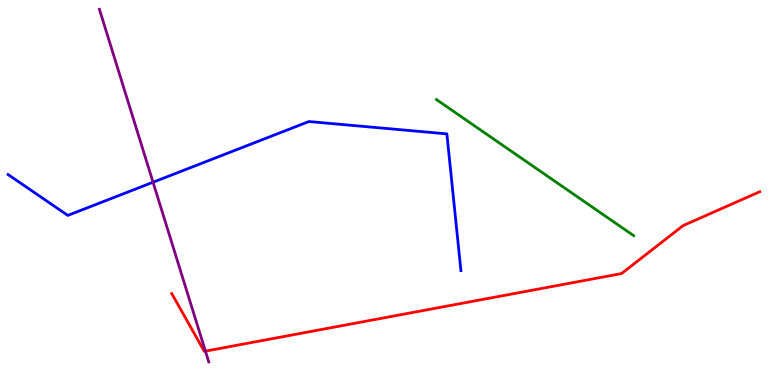[{'lines': ['blue', 'red'], 'intersections': []}, {'lines': ['green', 'red'], 'intersections': []}, {'lines': ['purple', 'red'], 'intersections': [{'x': 2.65, 'y': 0.88}]}, {'lines': ['blue', 'green'], 'intersections': []}, {'lines': ['blue', 'purple'], 'intersections': [{'x': 1.97, 'y': 5.27}]}, {'lines': ['green', 'purple'], 'intersections': []}]